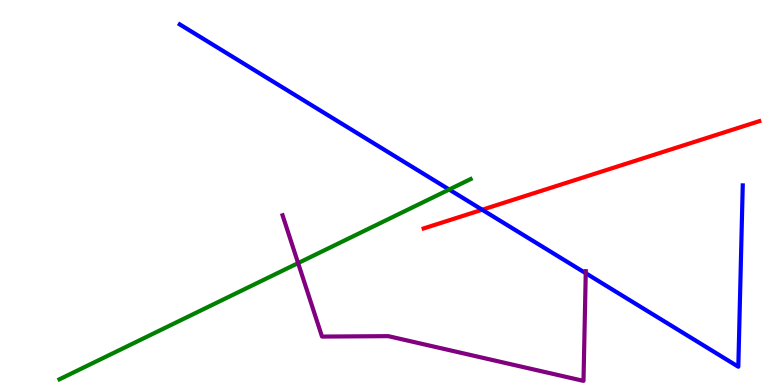[{'lines': ['blue', 'red'], 'intersections': [{'x': 6.22, 'y': 4.55}]}, {'lines': ['green', 'red'], 'intersections': []}, {'lines': ['purple', 'red'], 'intersections': []}, {'lines': ['blue', 'green'], 'intersections': [{'x': 5.8, 'y': 5.08}]}, {'lines': ['blue', 'purple'], 'intersections': [{'x': 7.56, 'y': 2.9}]}, {'lines': ['green', 'purple'], 'intersections': [{'x': 3.85, 'y': 3.17}]}]